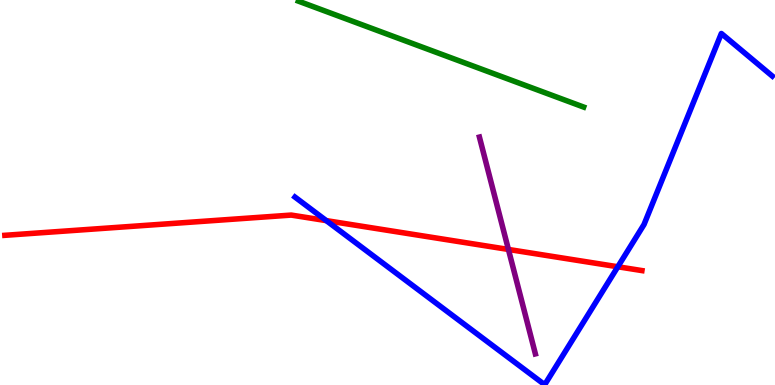[{'lines': ['blue', 'red'], 'intersections': [{'x': 4.21, 'y': 4.27}, {'x': 7.97, 'y': 3.07}]}, {'lines': ['green', 'red'], 'intersections': []}, {'lines': ['purple', 'red'], 'intersections': [{'x': 6.56, 'y': 3.52}]}, {'lines': ['blue', 'green'], 'intersections': []}, {'lines': ['blue', 'purple'], 'intersections': []}, {'lines': ['green', 'purple'], 'intersections': []}]